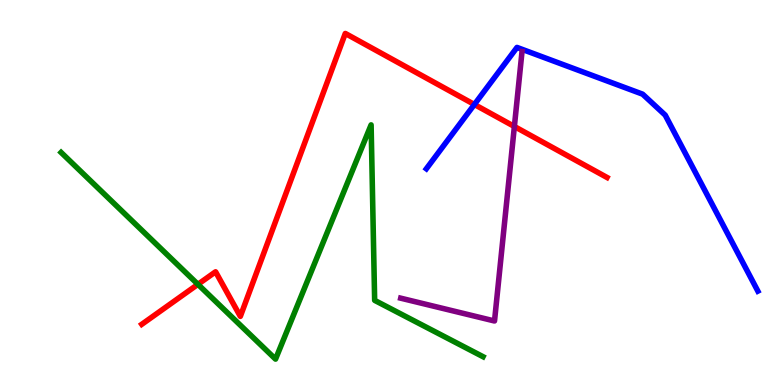[{'lines': ['blue', 'red'], 'intersections': [{'x': 6.12, 'y': 7.29}]}, {'lines': ['green', 'red'], 'intersections': [{'x': 2.55, 'y': 2.61}]}, {'lines': ['purple', 'red'], 'intersections': [{'x': 6.64, 'y': 6.71}]}, {'lines': ['blue', 'green'], 'intersections': []}, {'lines': ['blue', 'purple'], 'intersections': []}, {'lines': ['green', 'purple'], 'intersections': []}]